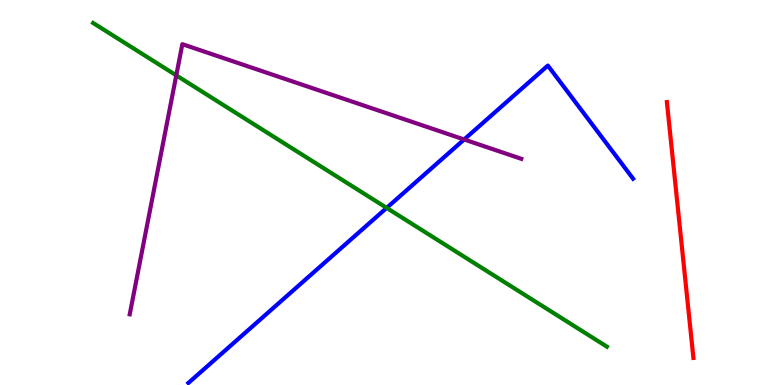[{'lines': ['blue', 'red'], 'intersections': []}, {'lines': ['green', 'red'], 'intersections': []}, {'lines': ['purple', 'red'], 'intersections': []}, {'lines': ['blue', 'green'], 'intersections': [{'x': 4.99, 'y': 4.6}]}, {'lines': ['blue', 'purple'], 'intersections': [{'x': 5.99, 'y': 6.38}]}, {'lines': ['green', 'purple'], 'intersections': [{'x': 2.27, 'y': 8.04}]}]